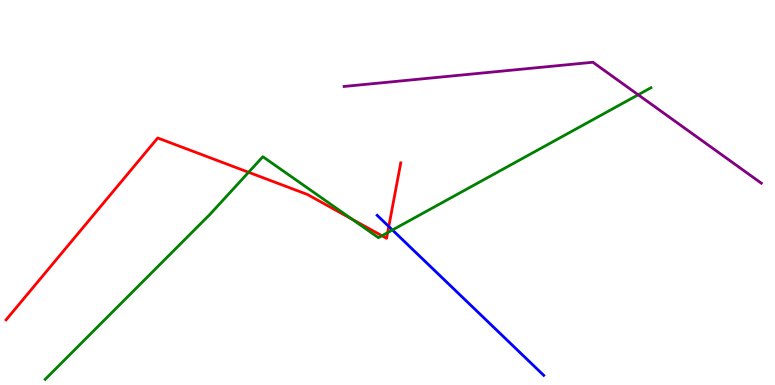[{'lines': ['blue', 'red'], 'intersections': [{'x': 5.02, 'y': 4.12}]}, {'lines': ['green', 'red'], 'intersections': [{'x': 3.21, 'y': 5.53}, {'x': 4.54, 'y': 4.31}, {'x': 4.93, 'y': 3.88}, {'x': 5.0, 'y': 3.96}]}, {'lines': ['purple', 'red'], 'intersections': []}, {'lines': ['blue', 'green'], 'intersections': [{'x': 5.06, 'y': 4.03}]}, {'lines': ['blue', 'purple'], 'intersections': []}, {'lines': ['green', 'purple'], 'intersections': [{'x': 8.23, 'y': 7.54}]}]